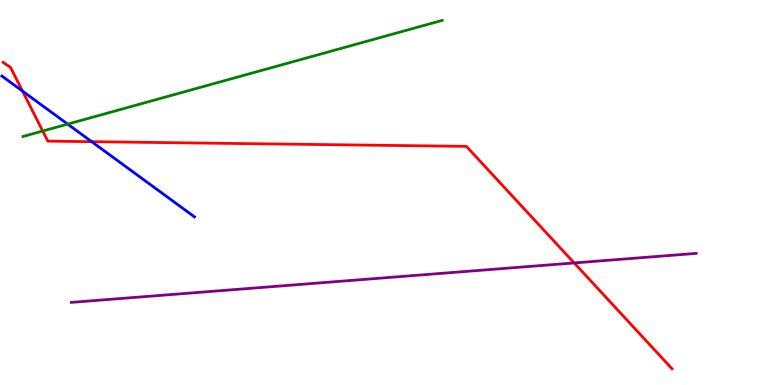[{'lines': ['blue', 'red'], 'intersections': [{'x': 0.29, 'y': 7.63}, {'x': 1.18, 'y': 6.32}]}, {'lines': ['green', 'red'], 'intersections': [{'x': 0.551, 'y': 6.6}]}, {'lines': ['purple', 'red'], 'intersections': [{'x': 7.41, 'y': 3.17}]}, {'lines': ['blue', 'green'], 'intersections': [{'x': 0.873, 'y': 6.78}]}, {'lines': ['blue', 'purple'], 'intersections': []}, {'lines': ['green', 'purple'], 'intersections': []}]